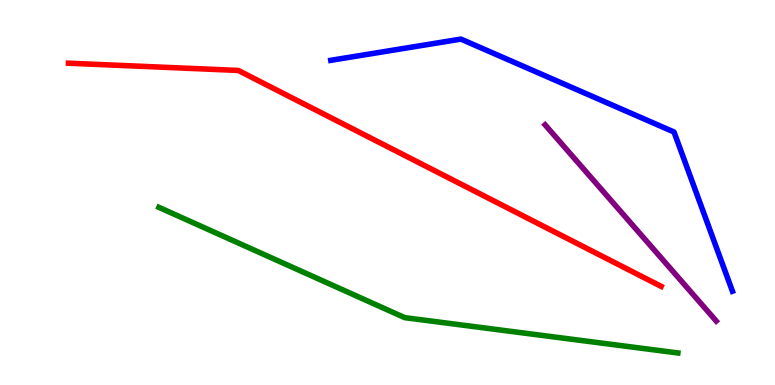[{'lines': ['blue', 'red'], 'intersections': []}, {'lines': ['green', 'red'], 'intersections': []}, {'lines': ['purple', 'red'], 'intersections': []}, {'lines': ['blue', 'green'], 'intersections': []}, {'lines': ['blue', 'purple'], 'intersections': []}, {'lines': ['green', 'purple'], 'intersections': []}]